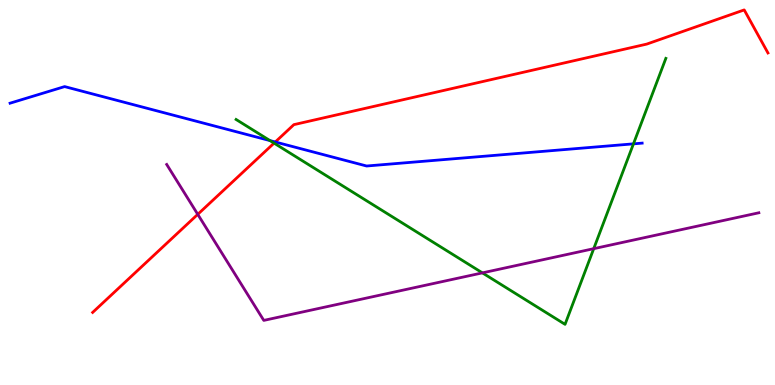[{'lines': ['blue', 'red'], 'intersections': [{'x': 3.55, 'y': 6.31}]}, {'lines': ['green', 'red'], 'intersections': [{'x': 3.54, 'y': 6.28}]}, {'lines': ['purple', 'red'], 'intersections': [{'x': 2.55, 'y': 4.43}]}, {'lines': ['blue', 'green'], 'intersections': [{'x': 3.48, 'y': 6.35}, {'x': 8.17, 'y': 6.26}]}, {'lines': ['blue', 'purple'], 'intersections': []}, {'lines': ['green', 'purple'], 'intersections': [{'x': 6.22, 'y': 2.91}, {'x': 7.66, 'y': 3.54}]}]